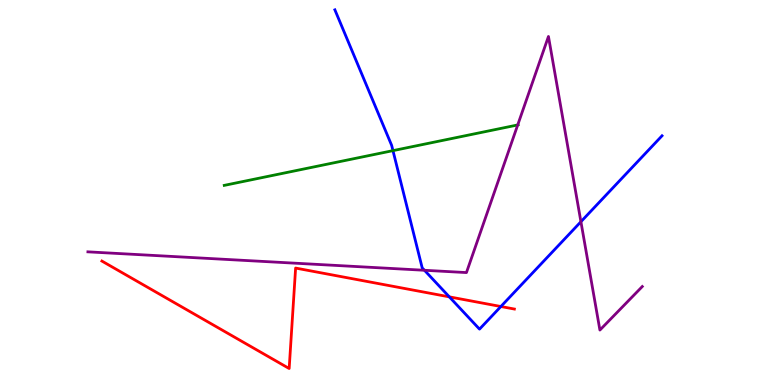[{'lines': ['blue', 'red'], 'intersections': [{'x': 5.8, 'y': 2.29}, {'x': 6.46, 'y': 2.04}]}, {'lines': ['green', 'red'], 'intersections': []}, {'lines': ['purple', 'red'], 'intersections': []}, {'lines': ['blue', 'green'], 'intersections': [{'x': 5.07, 'y': 6.09}]}, {'lines': ['blue', 'purple'], 'intersections': [{'x': 5.48, 'y': 2.98}, {'x': 7.5, 'y': 4.24}]}, {'lines': ['green', 'purple'], 'intersections': [{'x': 6.68, 'y': 6.75}]}]